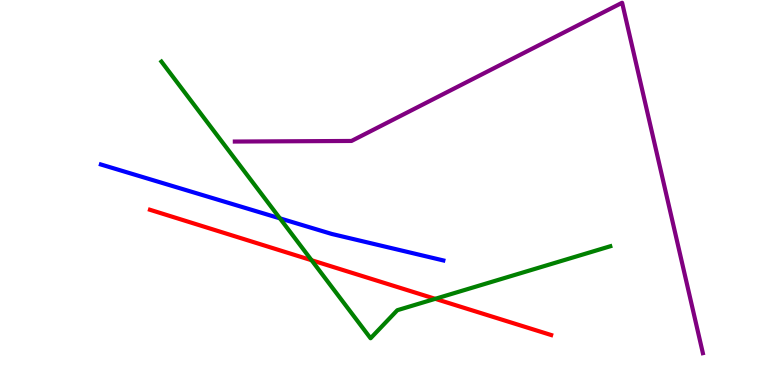[{'lines': ['blue', 'red'], 'intersections': []}, {'lines': ['green', 'red'], 'intersections': [{'x': 4.02, 'y': 3.24}, {'x': 5.62, 'y': 2.24}]}, {'lines': ['purple', 'red'], 'intersections': []}, {'lines': ['blue', 'green'], 'intersections': [{'x': 3.61, 'y': 4.33}]}, {'lines': ['blue', 'purple'], 'intersections': []}, {'lines': ['green', 'purple'], 'intersections': []}]